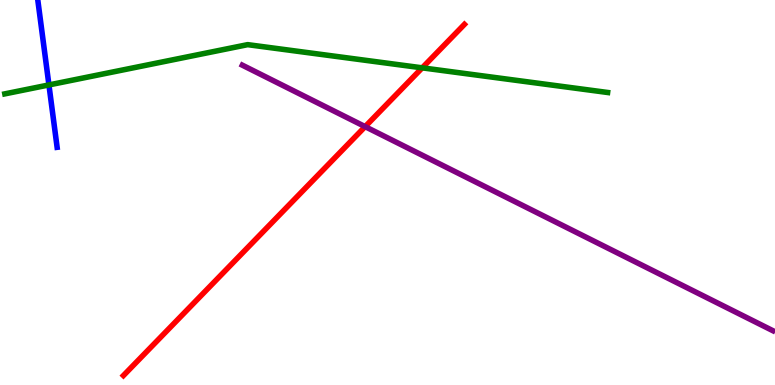[{'lines': ['blue', 'red'], 'intersections': []}, {'lines': ['green', 'red'], 'intersections': [{'x': 5.45, 'y': 8.24}]}, {'lines': ['purple', 'red'], 'intersections': [{'x': 4.71, 'y': 6.71}]}, {'lines': ['blue', 'green'], 'intersections': [{'x': 0.631, 'y': 7.79}]}, {'lines': ['blue', 'purple'], 'intersections': []}, {'lines': ['green', 'purple'], 'intersections': []}]